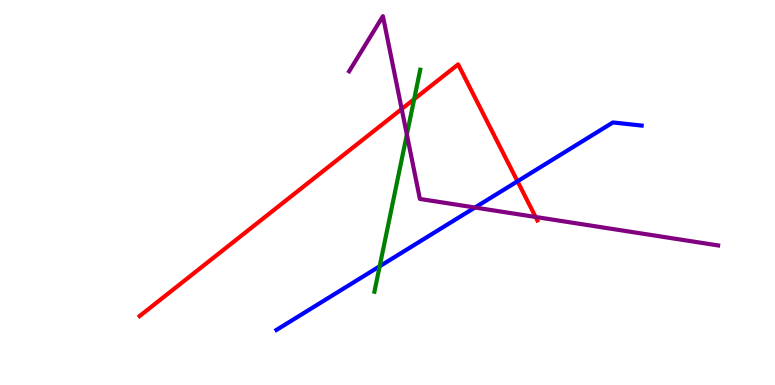[{'lines': ['blue', 'red'], 'intersections': [{'x': 6.68, 'y': 5.29}]}, {'lines': ['green', 'red'], 'intersections': [{'x': 5.34, 'y': 7.42}]}, {'lines': ['purple', 'red'], 'intersections': [{'x': 5.18, 'y': 7.17}, {'x': 6.91, 'y': 4.36}]}, {'lines': ['blue', 'green'], 'intersections': [{'x': 4.9, 'y': 3.08}]}, {'lines': ['blue', 'purple'], 'intersections': [{'x': 6.13, 'y': 4.61}]}, {'lines': ['green', 'purple'], 'intersections': [{'x': 5.25, 'y': 6.51}]}]